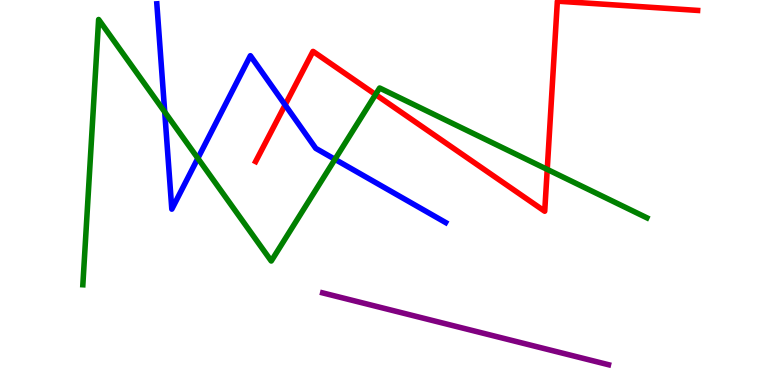[{'lines': ['blue', 'red'], 'intersections': [{'x': 3.68, 'y': 7.27}]}, {'lines': ['green', 'red'], 'intersections': [{'x': 4.85, 'y': 7.54}, {'x': 7.06, 'y': 5.6}]}, {'lines': ['purple', 'red'], 'intersections': []}, {'lines': ['blue', 'green'], 'intersections': [{'x': 2.13, 'y': 7.09}, {'x': 2.55, 'y': 5.89}, {'x': 4.32, 'y': 5.86}]}, {'lines': ['blue', 'purple'], 'intersections': []}, {'lines': ['green', 'purple'], 'intersections': []}]